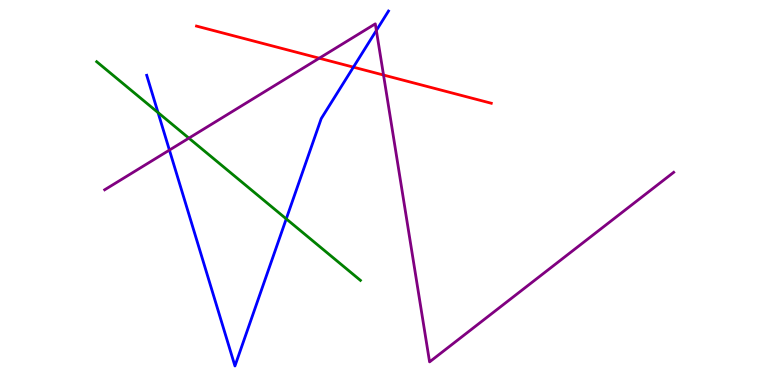[{'lines': ['blue', 'red'], 'intersections': [{'x': 4.56, 'y': 8.26}]}, {'lines': ['green', 'red'], 'intersections': []}, {'lines': ['purple', 'red'], 'intersections': [{'x': 4.12, 'y': 8.49}, {'x': 4.95, 'y': 8.05}]}, {'lines': ['blue', 'green'], 'intersections': [{'x': 2.04, 'y': 7.08}, {'x': 3.69, 'y': 4.32}]}, {'lines': ['blue', 'purple'], 'intersections': [{'x': 2.19, 'y': 6.1}, {'x': 4.86, 'y': 9.21}]}, {'lines': ['green', 'purple'], 'intersections': [{'x': 2.44, 'y': 6.41}]}]